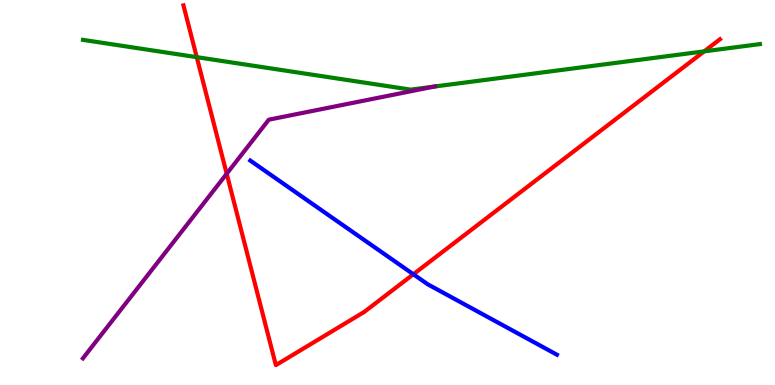[{'lines': ['blue', 'red'], 'intersections': [{'x': 5.33, 'y': 2.88}]}, {'lines': ['green', 'red'], 'intersections': [{'x': 2.54, 'y': 8.52}, {'x': 9.09, 'y': 8.67}]}, {'lines': ['purple', 'red'], 'intersections': [{'x': 2.93, 'y': 5.49}]}, {'lines': ['blue', 'green'], 'intersections': []}, {'lines': ['blue', 'purple'], 'intersections': []}, {'lines': ['green', 'purple'], 'intersections': [{'x': 5.61, 'y': 7.75}]}]